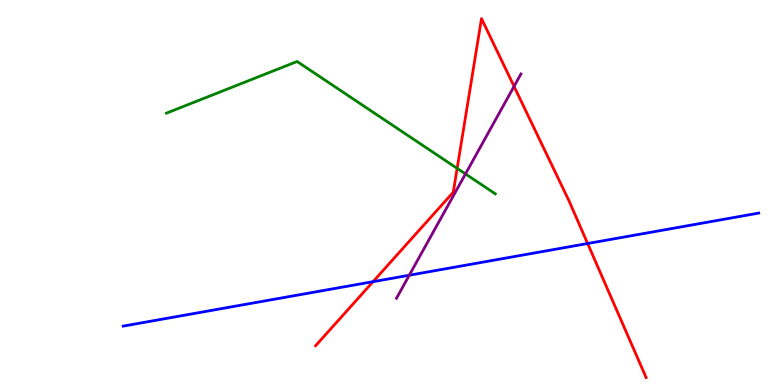[{'lines': ['blue', 'red'], 'intersections': [{'x': 4.81, 'y': 2.68}, {'x': 7.58, 'y': 3.67}]}, {'lines': ['green', 'red'], 'intersections': [{'x': 5.9, 'y': 5.63}]}, {'lines': ['purple', 'red'], 'intersections': [{'x': 6.63, 'y': 7.76}]}, {'lines': ['blue', 'green'], 'intersections': []}, {'lines': ['blue', 'purple'], 'intersections': [{'x': 5.28, 'y': 2.85}]}, {'lines': ['green', 'purple'], 'intersections': [{'x': 6.01, 'y': 5.48}]}]